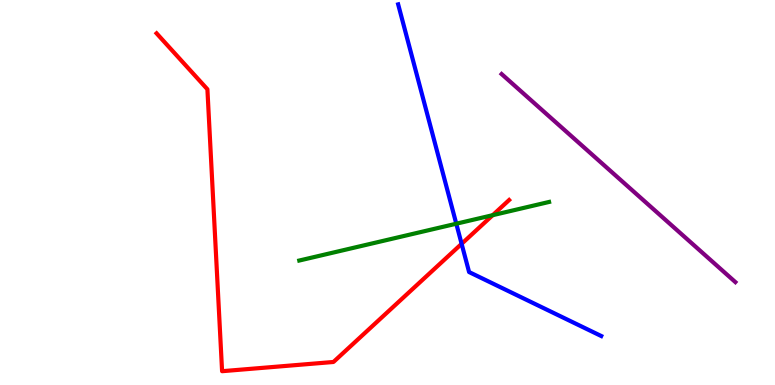[{'lines': ['blue', 'red'], 'intersections': [{'x': 5.96, 'y': 3.67}]}, {'lines': ['green', 'red'], 'intersections': [{'x': 6.36, 'y': 4.41}]}, {'lines': ['purple', 'red'], 'intersections': []}, {'lines': ['blue', 'green'], 'intersections': [{'x': 5.89, 'y': 4.19}]}, {'lines': ['blue', 'purple'], 'intersections': []}, {'lines': ['green', 'purple'], 'intersections': []}]